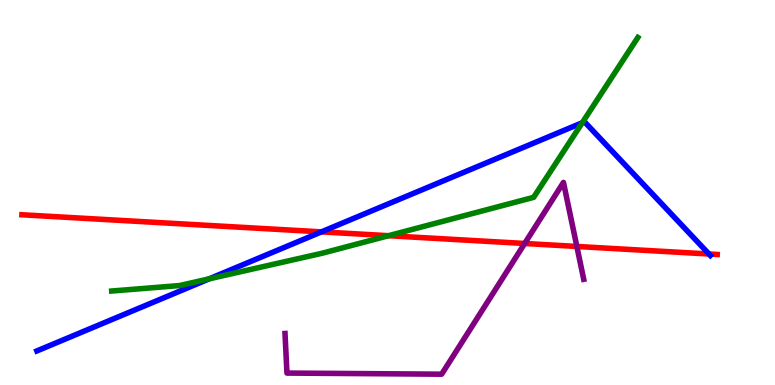[{'lines': ['blue', 'red'], 'intersections': [{'x': 4.15, 'y': 3.98}, {'x': 9.15, 'y': 3.4}]}, {'lines': ['green', 'red'], 'intersections': [{'x': 5.01, 'y': 3.88}]}, {'lines': ['purple', 'red'], 'intersections': [{'x': 6.77, 'y': 3.68}, {'x': 7.44, 'y': 3.6}]}, {'lines': ['blue', 'green'], 'intersections': [{'x': 2.7, 'y': 2.76}, {'x': 7.51, 'y': 6.81}]}, {'lines': ['blue', 'purple'], 'intersections': []}, {'lines': ['green', 'purple'], 'intersections': []}]